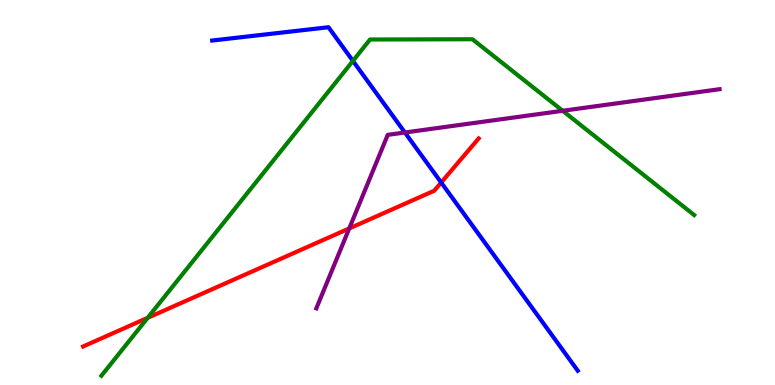[{'lines': ['blue', 'red'], 'intersections': [{'x': 5.69, 'y': 5.26}]}, {'lines': ['green', 'red'], 'intersections': [{'x': 1.91, 'y': 1.74}]}, {'lines': ['purple', 'red'], 'intersections': [{'x': 4.51, 'y': 4.07}]}, {'lines': ['blue', 'green'], 'intersections': [{'x': 4.55, 'y': 8.42}]}, {'lines': ['blue', 'purple'], 'intersections': [{'x': 5.22, 'y': 6.56}]}, {'lines': ['green', 'purple'], 'intersections': [{'x': 7.26, 'y': 7.12}]}]